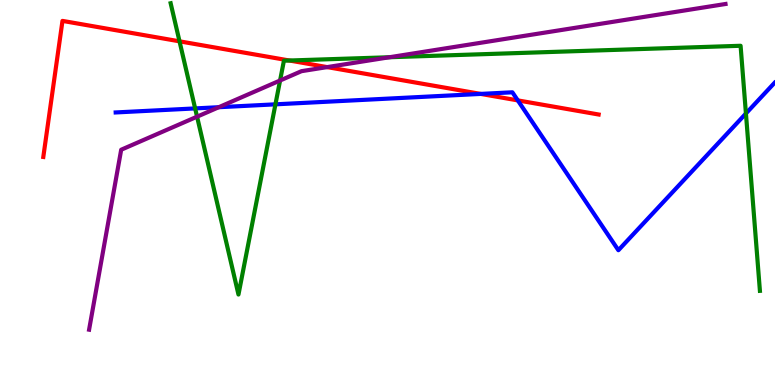[{'lines': ['blue', 'red'], 'intersections': [{'x': 6.2, 'y': 7.56}, {'x': 6.68, 'y': 7.39}]}, {'lines': ['green', 'red'], 'intersections': [{'x': 2.32, 'y': 8.93}, {'x': 3.73, 'y': 8.43}]}, {'lines': ['purple', 'red'], 'intersections': [{'x': 4.22, 'y': 8.26}]}, {'lines': ['blue', 'green'], 'intersections': [{'x': 2.52, 'y': 7.18}, {'x': 3.55, 'y': 7.29}, {'x': 9.62, 'y': 7.05}]}, {'lines': ['blue', 'purple'], 'intersections': [{'x': 2.82, 'y': 7.22}]}, {'lines': ['green', 'purple'], 'intersections': [{'x': 2.54, 'y': 6.97}, {'x': 3.61, 'y': 7.91}, {'x': 5.02, 'y': 8.51}]}]